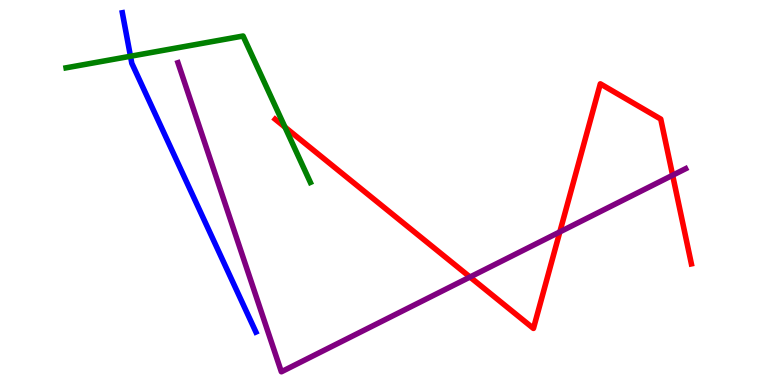[{'lines': ['blue', 'red'], 'intersections': []}, {'lines': ['green', 'red'], 'intersections': [{'x': 3.68, 'y': 6.7}]}, {'lines': ['purple', 'red'], 'intersections': [{'x': 6.06, 'y': 2.8}, {'x': 7.22, 'y': 3.98}, {'x': 8.68, 'y': 5.45}]}, {'lines': ['blue', 'green'], 'intersections': [{'x': 1.68, 'y': 8.54}]}, {'lines': ['blue', 'purple'], 'intersections': []}, {'lines': ['green', 'purple'], 'intersections': []}]